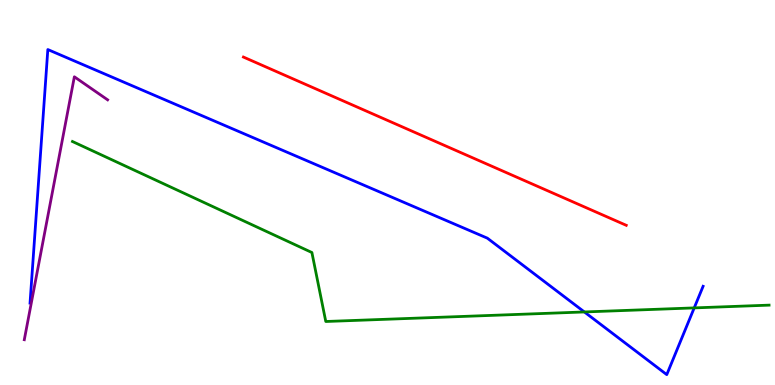[{'lines': ['blue', 'red'], 'intersections': []}, {'lines': ['green', 'red'], 'intersections': []}, {'lines': ['purple', 'red'], 'intersections': []}, {'lines': ['blue', 'green'], 'intersections': [{'x': 7.54, 'y': 1.9}, {'x': 8.96, 'y': 2.0}]}, {'lines': ['blue', 'purple'], 'intersections': []}, {'lines': ['green', 'purple'], 'intersections': []}]